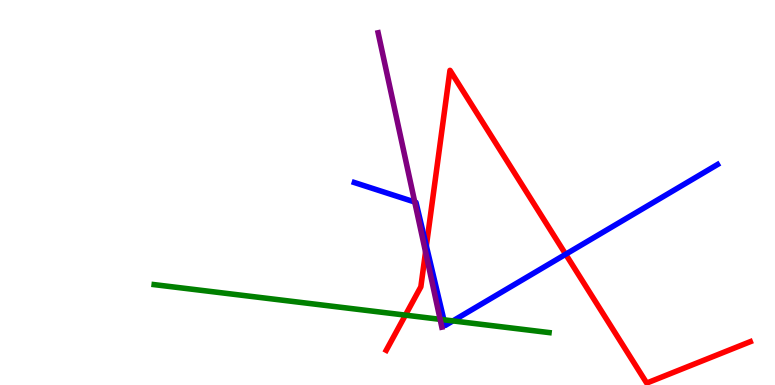[{'lines': ['blue', 'red'], 'intersections': [{'x': 5.5, 'y': 3.61}, {'x': 7.3, 'y': 3.4}]}, {'lines': ['green', 'red'], 'intersections': [{'x': 5.23, 'y': 1.81}]}, {'lines': ['purple', 'red'], 'intersections': [{'x': 5.49, 'y': 3.46}]}, {'lines': ['blue', 'green'], 'intersections': [{'x': 5.73, 'y': 1.69}, {'x': 5.84, 'y': 1.66}]}, {'lines': ['blue', 'purple'], 'intersections': [{'x': 5.35, 'y': 4.75}]}, {'lines': ['green', 'purple'], 'intersections': [{'x': 5.68, 'y': 1.71}]}]